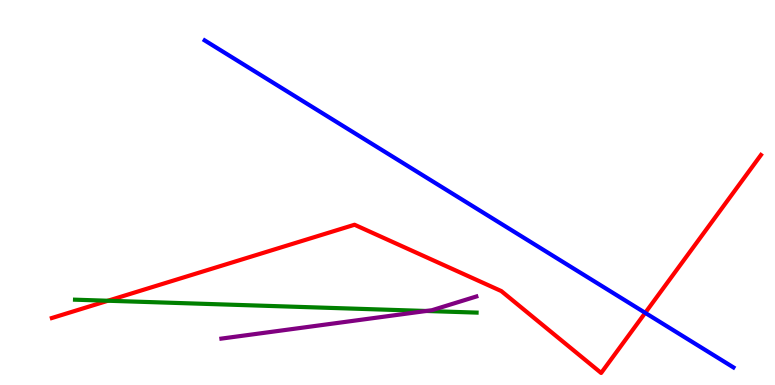[{'lines': ['blue', 'red'], 'intersections': [{'x': 8.33, 'y': 1.87}]}, {'lines': ['green', 'red'], 'intersections': [{'x': 1.39, 'y': 2.19}]}, {'lines': ['purple', 'red'], 'intersections': []}, {'lines': ['blue', 'green'], 'intersections': []}, {'lines': ['blue', 'purple'], 'intersections': []}, {'lines': ['green', 'purple'], 'intersections': [{'x': 5.5, 'y': 1.92}]}]